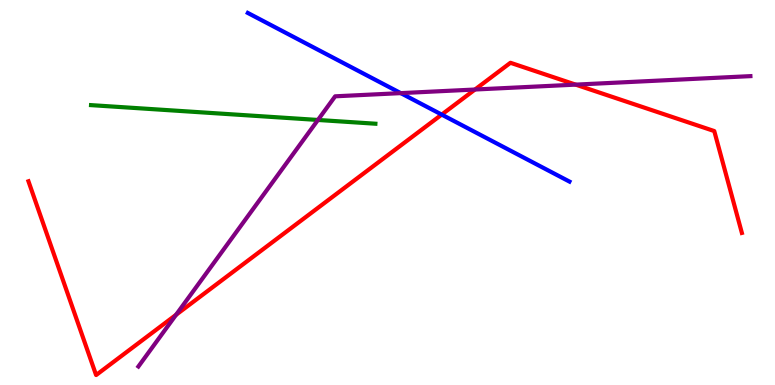[{'lines': ['blue', 'red'], 'intersections': [{'x': 5.7, 'y': 7.02}]}, {'lines': ['green', 'red'], 'intersections': []}, {'lines': ['purple', 'red'], 'intersections': [{'x': 2.27, 'y': 1.82}, {'x': 6.13, 'y': 7.67}, {'x': 7.43, 'y': 7.8}]}, {'lines': ['blue', 'green'], 'intersections': []}, {'lines': ['blue', 'purple'], 'intersections': [{'x': 5.17, 'y': 7.58}]}, {'lines': ['green', 'purple'], 'intersections': [{'x': 4.1, 'y': 6.88}]}]